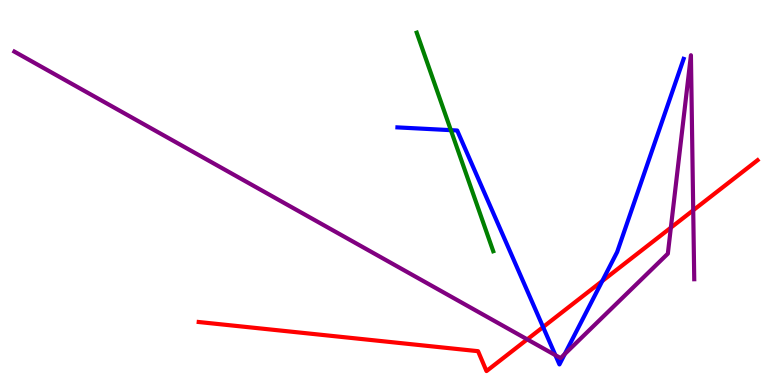[{'lines': ['blue', 'red'], 'intersections': [{'x': 7.01, 'y': 1.51}, {'x': 7.77, 'y': 2.7}]}, {'lines': ['green', 'red'], 'intersections': []}, {'lines': ['purple', 'red'], 'intersections': [{'x': 6.8, 'y': 1.19}, {'x': 8.66, 'y': 4.09}, {'x': 8.94, 'y': 4.54}]}, {'lines': ['blue', 'green'], 'intersections': [{'x': 5.82, 'y': 6.62}]}, {'lines': ['blue', 'purple'], 'intersections': [{'x': 7.17, 'y': 0.775}, {'x': 7.29, 'y': 0.804}]}, {'lines': ['green', 'purple'], 'intersections': []}]